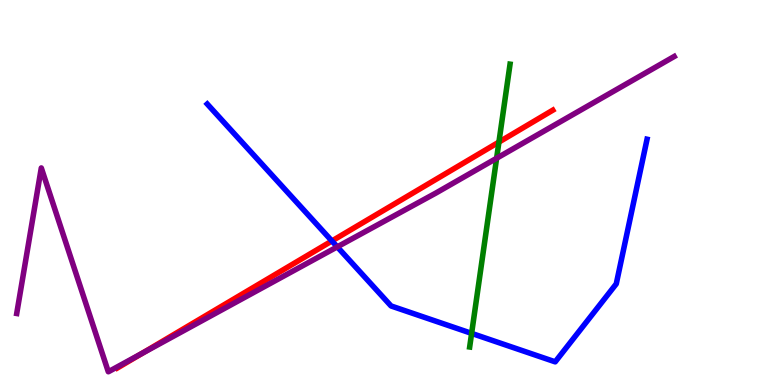[{'lines': ['blue', 'red'], 'intersections': [{'x': 4.28, 'y': 3.74}]}, {'lines': ['green', 'red'], 'intersections': [{'x': 6.44, 'y': 6.31}]}, {'lines': ['purple', 'red'], 'intersections': [{'x': 1.83, 'y': 0.821}]}, {'lines': ['blue', 'green'], 'intersections': [{'x': 6.09, 'y': 1.34}]}, {'lines': ['blue', 'purple'], 'intersections': [{'x': 4.35, 'y': 3.59}]}, {'lines': ['green', 'purple'], 'intersections': [{'x': 6.41, 'y': 5.89}]}]